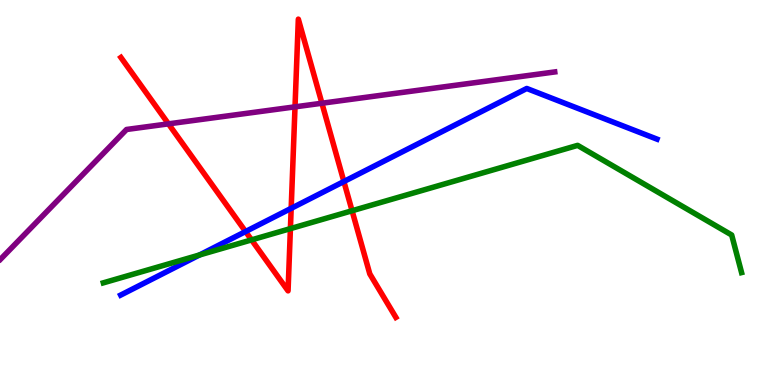[{'lines': ['blue', 'red'], 'intersections': [{'x': 3.17, 'y': 3.99}, {'x': 3.76, 'y': 4.59}, {'x': 4.44, 'y': 5.28}]}, {'lines': ['green', 'red'], 'intersections': [{'x': 3.25, 'y': 3.77}, {'x': 3.75, 'y': 4.06}, {'x': 4.54, 'y': 4.53}]}, {'lines': ['purple', 'red'], 'intersections': [{'x': 2.17, 'y': 6.78}, {'x': 3.81, 'y': 7.22}, {'x': 4.15, 'y': 7.32}]}, {'lines': ['blue', 'green'], 'intersections': [{'x': 2.57, 'y': 3.38}]}, {'lines': ['blue', 'purple'], 'intersections': []}, {'lines': ['green', 'purple'], 'intersections': []}]